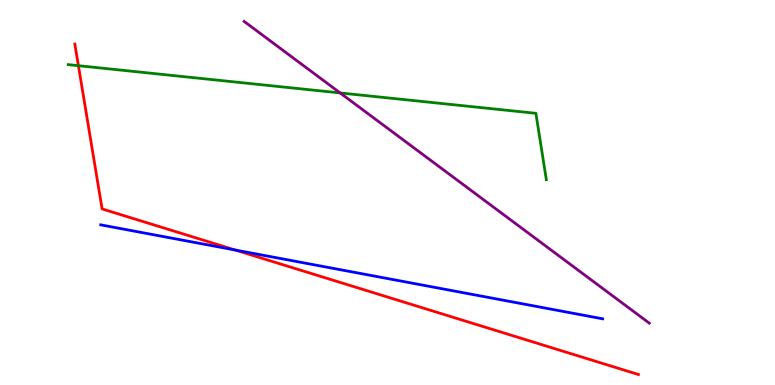[{'lines': ['blue', 'red'], 'intersections': [{'x': 3.04, 'y': 3.51}]}, {'lines': ['green', 'red'], 'intersections': [{'x': 1.01, 'y': 8.29}]}, {'lines': ['purple', 'red'], 'intersections': []}, {'lines': ['blue', 'green'], 'intersections': []}, {'lines': ['blue', 'purple'], 'intersections': []}, {'lines': ['green', 'purple'], 'intersections': [{'x': 4.39, 'y': 7.59}]}]